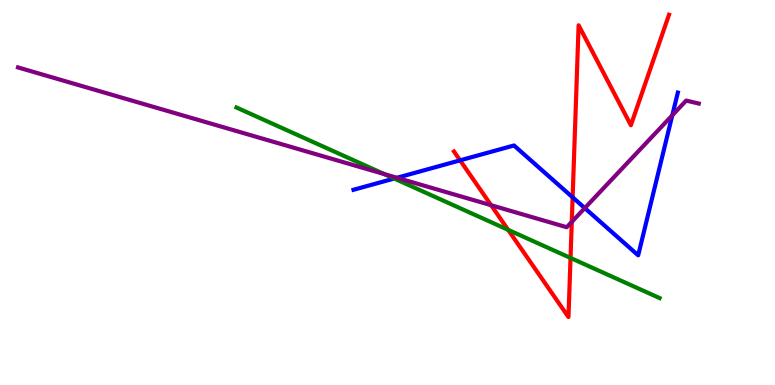[{'lines': ['blue', 'red'], 'intersections': [{'x': 5.94, 'y': 5.84}, {'x': 7.39, 'y': 4.87}]}, {'lines': ['green', 'red'], 'intersections': [{'x': 6.56, 'y': 4.03}, {'x': 7.36, 'y': 3.3}]}, {'lines': ['purple', 'red'], 'intersections': [{'x': 6.34, 'y': 4.67}, {'x': 7.38, 'y': 4.24}]}, {'lines': ['blue', 'green'], 'intersections': [{'x': 5.09, 'y': 5.36}]}, {'lines': ['blue', 'purple'], 'intersections': [{'x': 5.12, 'y': 5.38}, {'x': 7.55, 'y': 4.6}, {'x': 8.67, 'y': 7.01}]}, {'lines': ['green', 'purple'], 'intersections': [{'x': 4.96, 'y': 5.48}]}]